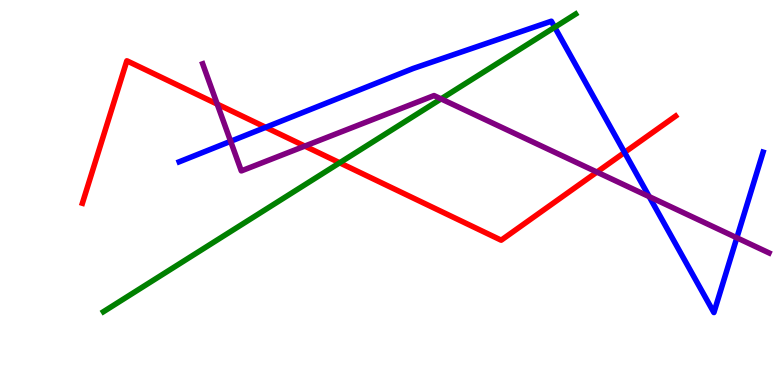[{'lines': ['blue', 'red'], 'intersections': [{'x': 3.43, 'y': 6.69}, {'x': 8.06, 'y': 6.04}]}, {'lines': ['green', 'red'], 'intersections': [{'x': 4.38, 'y': 5.77}]}, {'lines': ['purple', 'red'], 'intersections': [{'x': 2.8, 'y': 7.3}, {'x': 3.93, 'y': 6.21}, {'x': 7.7, 'y': 5.53}]}, {'lines': ['blue', 'green'], 'intersections': [{'x': 7.16, 'y': 9.29}]}, {'lines': ['blue', 'purple'], 'intersections': [{'x': 2.98, 'y': 6.33}, {'x': 8.38, 'y': 4.89}, {'x': 9.51, 'y': 3.82}]}, {'lines': ['green', 'purple'], 'intersections': [{'x': 5.69, 'y': 7.43}]}]